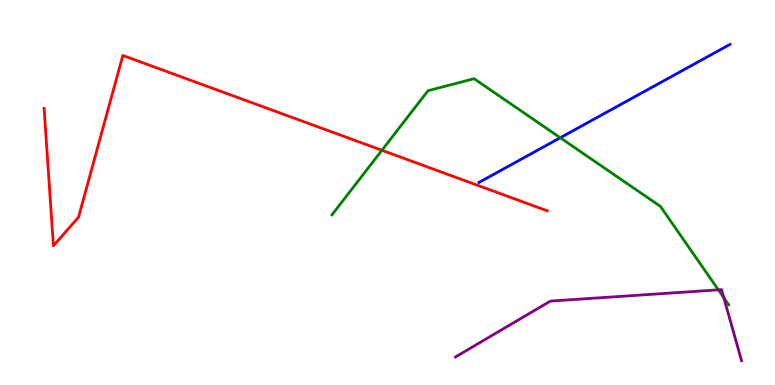[{'lines': ['blue', 'red'], 'intersections': []}, {'lines': ['green', 'red'], 'intersections': [{'x': 4.93, 'y': 6.1}]}, {'lines': ['purple', 'red'], 'intersections': []}, {'lines': ['blue', 'green'], 'intersections': [{'x': 7.23, 'y': 6.42}]}, {'lines': ['blue', 'purple'], 'intersections': []}, {'lines': ['green', 'purple'], 'intersections': [{'x': 9.27, 'y': 2.47}, {'x': 9.34, 'y': 2.27}]}]